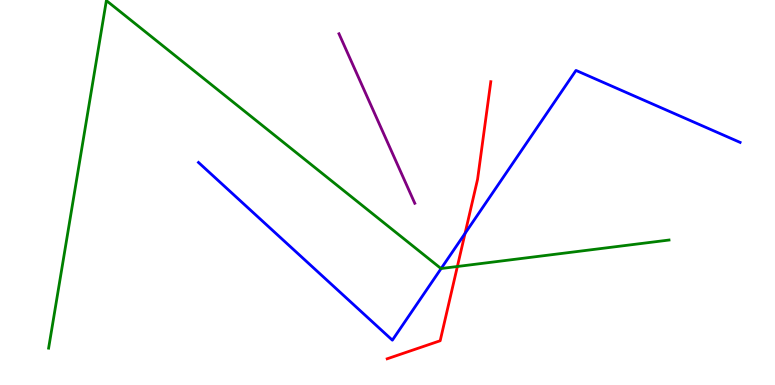[{'lines': ['blue', 'red'], 'intersections': [{'x': 6.0, 'y': 3.94}]}, {'lines': ['green', 'red'], 'intersections': [{'x': 5.9, 'y': 3.08}]}, {'lines': ['purple', 'red'], 'intersections': []}, {'lines': ['blue', 'green'], 'intersections': [{'x': 5.69, 'y': 3.03}]}, {'lines': ['blue', 'purple'], 'intersections': []}, {'lines': ['green', 'purple'], 'intersections': []}]